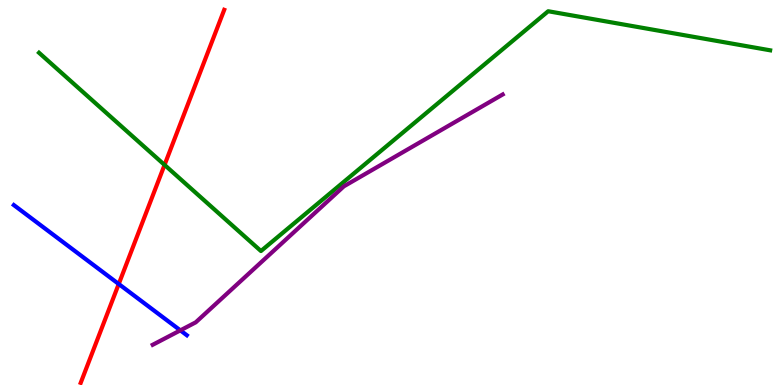[{'lines': ['blue', 'red'], 'intersections': [{'x': 1.53, 'y': 2.62}]}, {'lines': ['green', 'red'], 'intersections': [{'x': 2.12, 'y': 5.72}]}, {'lines': ['purple', 'red'], 'intersections': []}, {'lines': ['blue', 'green'], 'intersections': []}, {'lines': ['blue', 'purple'], 'intersections': [{'x': 2.33, 'y': 1.42}]}, {'lines': ['green', 'purple'], 'intersections': []}]